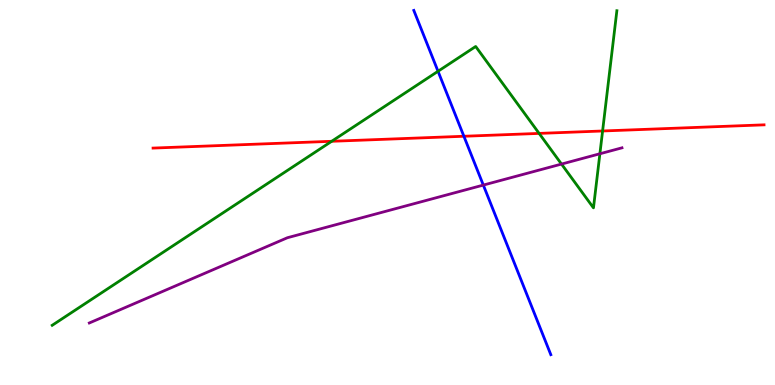[{'lines': ['blue', 'red'], 'intersections': [{'x': 5.99, 'y': 6.46}]}, {'lines': ['green', 'red'], 'intersections': [{'x': 4.28, 'y': 6.33}, {'x': 6.96, 'y': 6.54}, {'x': 7.78, 'y': 6.6}]}, {'lines': ['purple', 'red'], 'intersections': []}, {'lines': ['blue', 'green'], 'intersections': [{'x': 5.65, 'y': 8.15}]}, {'lines': ['blue', 'purple'], 'intersections': [{'x': 6.24, 'y': 5.19}]}, {'lines': ['green', 'purple'], 'intersections': [{'x': 7.25, 'y': 5.74}, {'x': 7.74, 'y': 6.01}]}]